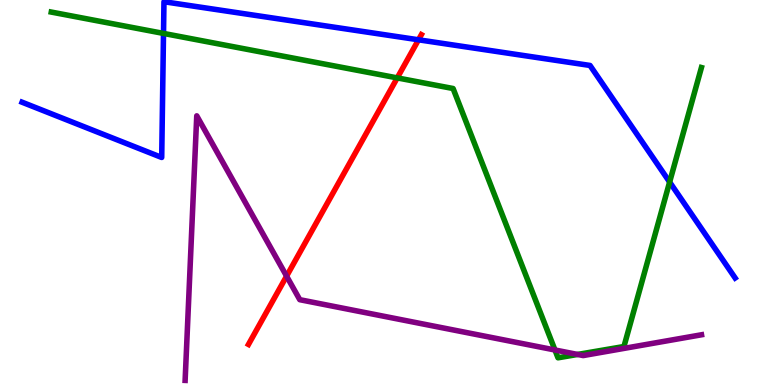[{'lines': ['blue', 'red'], 'intersections': [{'x': 5.4, 'y': 8.97}]}, {'lines': ['green', 'red'], 'intersections': [{'x': 5.13, 'y': 7.98}]}, {'lines': ['purple', 'red'], 'intersections': [{'x': 3.7, 'y': 2.83}]}, {'lines': ['blue', 'green'], 'intersections': [{'x': 2.11, 'y': 9.13}, {'x': 8.64, 'y': 5.27}]}, {'lines': ['blue', 'purple'], 'intersections': []}, {'lines': ['green', 'purple'], 'intersections': [{'x': 7.16, 'y': 0.909}, {'x': 7.45, 'y': 0.793}]}]